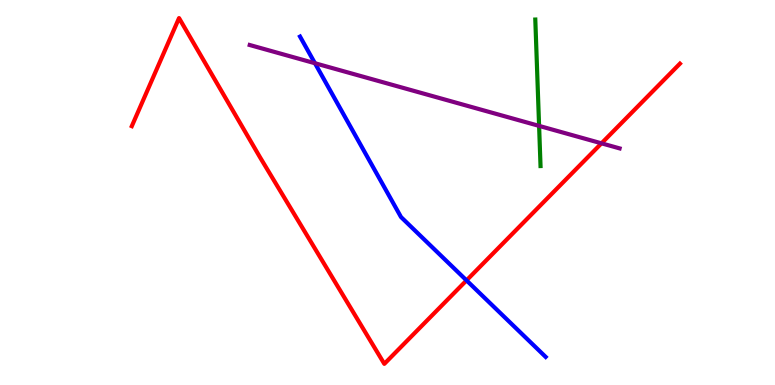[{'lines': ['blue', 'red'], 'intersections': [{'x': 6.02, 'y': 2.72}]}, {'lines': ['green', 'red'], 'intersections': []}, {'lines': ['purple', 'red'], 'intersections': [{'x': 7.76, 'y': 6.28}]}, {'lines': ['blue', 'green'], 'intersections': []}, {'lines': ['blue', 'purple'], 'intersections': [{'x': 4.06, 'y': 8.36}]}, {'lines': ['green', 'purple'], 'intersections': [{'x': 6.96, 'y': 6.73}]}]